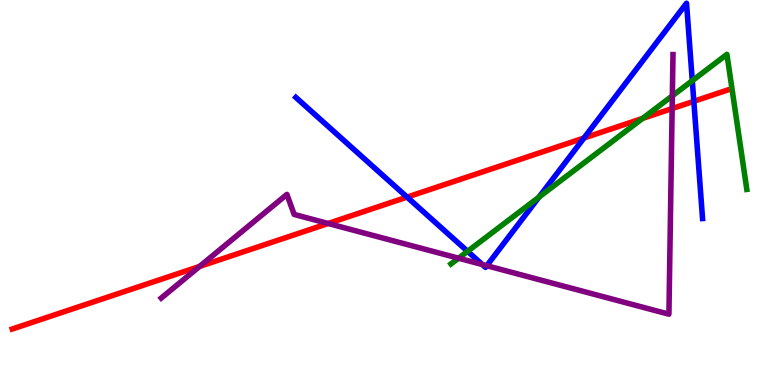[{'lines': ['blue', 'red'], 'intersections': [{'x': 5.25, 'y': 4.88}, {'x': 7.54, 'y': 6.42}, {'x': 8.95, 'y': 7.37}]}, {'lines': ['green', 'red'], 'intersections': [{'x': 8.29, 'y': 6.92}]}, {'lines': ['purple', 'red'], 'intersections': [{'x': 2.58, 'y': 3.08}, {'x': 4.23, 'y': 4.2}, {'x': 8.67, 'y': 7.18}]}, {'lines': ['blue', 'green'], 'intersections': [{'x': 6.03, 'y': 3.47}, {'x': 6.96, 'y': 4.88}, {'x': 8.93, 'y': 7.9}]}, {'lines': ['blue', 'purple'], 'intersections': [{'x': 6.22, 'y': 3.13}, {'x': 6.28, 'y': 3.1}]}, {'lines': ['green', 'purple'], 'intersections': [{'x': 5.92, 'y': 3.29}, {'x': 8.68, 'y': 7.51}]}]